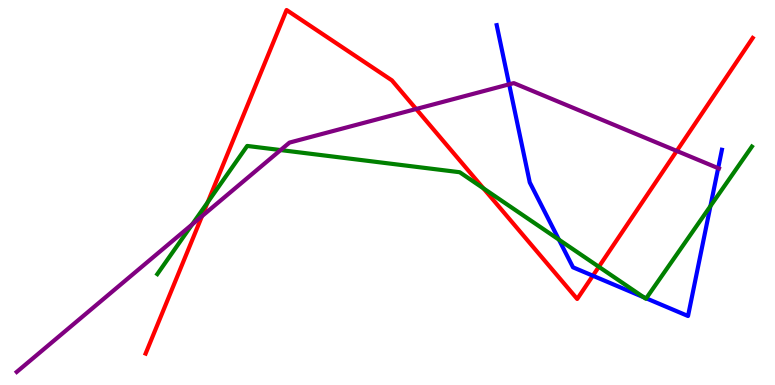[{'lines': ['blue', 'red'], 'intersections': [{'x': 7.65, 'y': 2.84}]}, {'lines': ['green', 'red'], 'intersections': [{'x': 2.68, 'y': 4.75}, {'x': 6.24, 'y': 5.11}, {'x': 7.73, 'y': 3.07}]}, {'lines': ['purple', 'red'], 'intersections': [{'x': 2.61, 'y': 4.39}, {'x': 5.37, 'y': 7.17}, {'x': 8.73, 'y': 6.08}]}, {'lines': ['blue', 'green'], 'intersections': [{'x': 7.21, 'y': 3.78}, {'x': 8.3, 'y': 2.28}, {'x': 8.34, 'y': 2.25}, {'x': 9.17, 'y': 4.65}]}, {'lines': ['blue', 'purple'], 'intersections': [{'x': 6.57, 'y': 7.81}, {'x': 9.27, 'y': 5.63}]}, {'lines': ['green', 'purple'], 'intersections': [{'x': 2.48, 'y': 4.17}, {'x': 3.62, 'y': 6.1}]}]